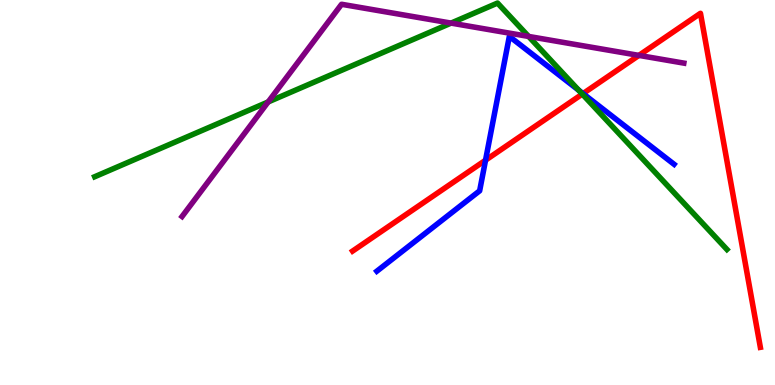[{'lines': ['blue', 'red'], 'intersections': [{'x': 6.27, 'y': 5.84}, {'x': 7.52, 'y': 7.57}]}, {'lines': ['green', 'red'], 'intersections': [{'x': 7.51, 'y': 7.56}]}, {'lines': ['purple', 'red'], 'intersections': [{'x': 8.24, 'y': 8.56}]}, {'lines': ['blue', 'green'], 'intersections': [{'x': 7.47, 'y': 7.66}]}, {'lines': ['blue', 'purple'], 'intersections': []}, {'lines': ['green', 'purple'], 'intersections': [{'x': 3.46, 'y': 7.35}, {'x': 5.82, 'y': 9.4}, {'x': 6.82, 'y': 9.05}]}]